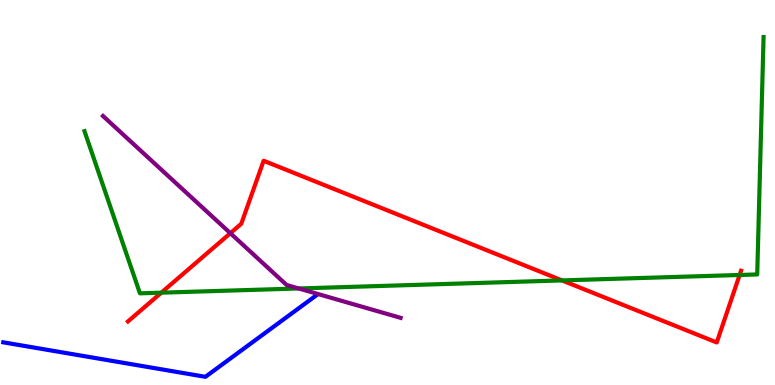[{'lines': ['blue', 'red'], 'intersections': []}, {'lines': ['green', 'red'], 'intersections': [{'x': 2.08, 'y': 2.4}, {'x': 7.25, 'y': 2.72}, {'x': 9.54, 'y': 2.86}]}, {'lines': ['purple', 'red'], 'intersections': [{'x': 2.97, 'y': 3.94}]}, {'lines': ['blue', 'green'], 'intersections': []}, {'lines': ['blue', 'purple'], 'intersections': []}, {'lines': ['green', 'purple'], 'intersections': [{'x': 3.85, 'y': 2.51}]}]